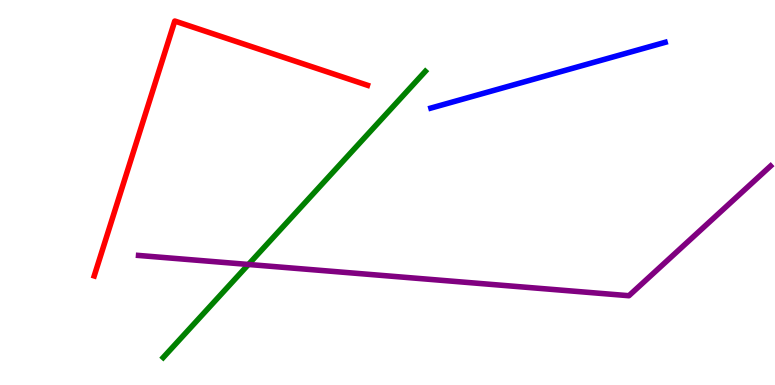[{'lines': ['blue', 'red'], 'intersections': []}, {'lines': ['green', 'red'], 'intersections': []}, {'lines': ['purple', 'red'], 'intersections': []}, {'lines': ['blue', 'green'], 'intersections': []}, {'lines': ['blue', 'purple'], 'intersections': []}, {'lines': ['green', 'purple'], 'intersections': [{'x': 3.21, 'y': 3.13}]}]